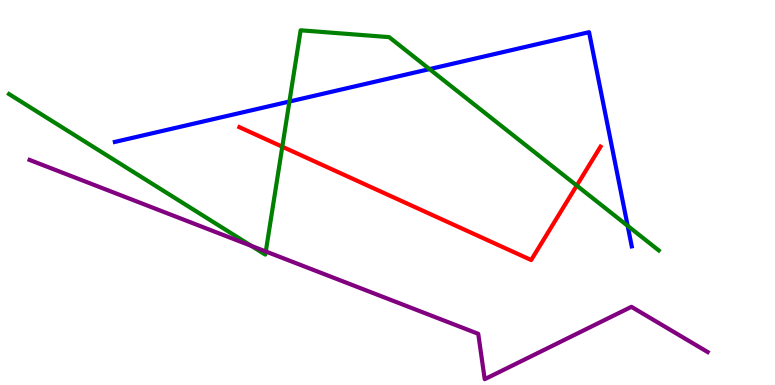[{'lines': ['blue', 'red'], 'intersections': []}, {'lines': ['green', 'red'], 'intersections': [{'x': 3.64, 'y': 6.19}, {'x': 7.44, 'y': 5.18}]}, {'lines': ['purple', 'red'], 'intersections': []}, {'lines': ['blue', 'green'], 'intersections': [{'x': 3.73, 'y': 7.36}, {'x': 5.54, 'y': 8.21}, {'x': 8.1, 'y': 4.13}]}, {'lines': ['blue', 'purple'], 'intersections': []}, {'lines': ['green', 'purple'], 'intersections': [{'x': 3.24, 'y': 3.61}, {'x': 3.43, 'y': 3.47}]}]